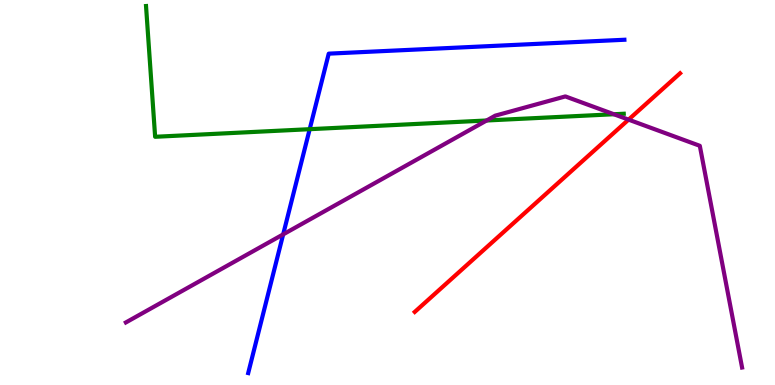[{'lines': ['blue', 'red'], 'intersections': []}, {'lines': ['green', 'red'], 'intersections': []}, {'lines': ['purple', 'red'], 'intersections': [{'x': 8.11, 'y': 6.89}]}, {'lines': ['blue', 'green'], 'intersections': [{'x': 4.0, 'y': 6.64}]}, {'lines': ['blue', 'purple'], 'intersections': [{'x': 3.65, 'y': 3.91}]}, {'lines': ['green', 'purple'], 'intersections': [{'x': 6.28, 'y': 6.87}, {'x': 7.92, 'y': 7.03}]}]